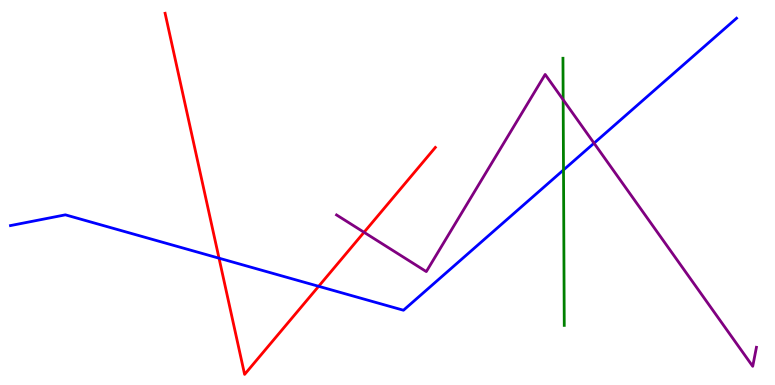[{'lines': ['blue', 'red'], 'intersections': [{'x': 2.83, 'y': 3.29}, {'x': 4.11, 'y': 2.56}]}, {'lines': ['green', 'red'], 'intersections': []}, {'lines': ['purple', 'red'], 'intersections': [{'x': 4.7, 'y': 3.97}]}, {'lines': ['blue', 'green'], 'intersections': [{'x': 7.27, 'y': 5.59}]}, {'lines': ['blue', 'purple'], 'intersections': [{'x': 7.66, 'y': 6.28}]}, {'lines': ['green', 'purple'], 'intersections': [{'x': 7.27, 'y': 7.41}]}]